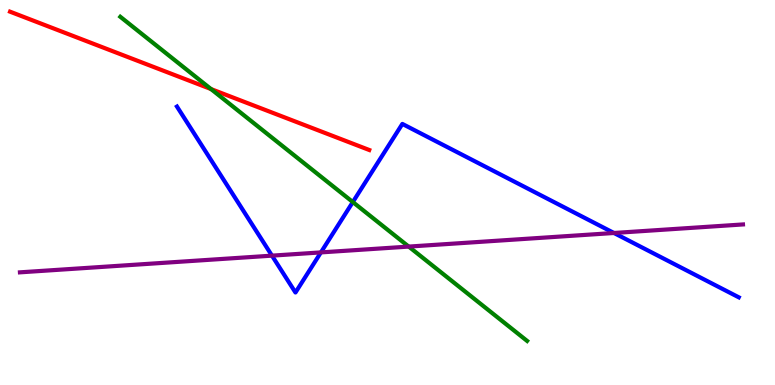[{'lines': ['blue', 'red'], 'intersections': []}, {'lines': ['green', 'red'], 'intersections': [{'x': 2.72, 'y': 7.69}]}, {'lines': ['purple', 'red'], 'intersections': []}, {'lines': ['blue', 'green'], 'intersections': [{'x': 4.55, 'y': 4.75}]}, {'lines': ['blue', 'purple'], 'intersections': [{'x': 3.51, 'y': 3.36}, {'x': 4.14, 'y': 3.44}, {'x': 7.92, 'y': 3.95}]}, {'lines': ['green', 'purple'], 'intersections': [{'x': 5.27, 'y': 3.6}]}]